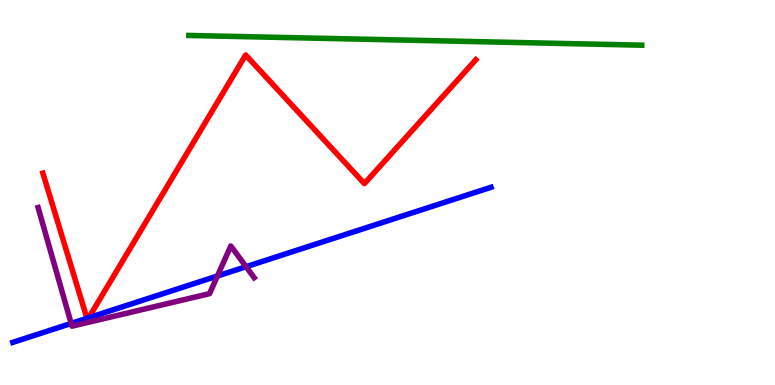[{'lines': ['blue', 'red'], 'intersections': [{'x': 1.12, 'y': 1.73}, {'x': 1.14, 'y': 1.75}]}, {'lines': ['green', 'red'], 'intersections': []}, {'lines': ['purple', 'red'], 'intersections': []}, {'lines': ['blue', 'green'], 'intersections': []}, {'lines': ['blue', 'purple'], 'intersections': [{'x': 0.918, 'y': 1.6}, {'x': 2.81, 'y': 2.83}, {'x': 3.18, 'y': 3.07}]}, {'lines': ['green', 'purple'], 'intersections': []}]